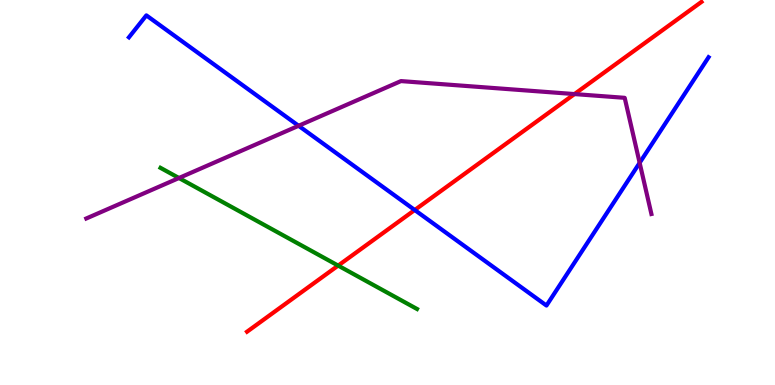[{'lines': ['blue', 'red'], 'intersections': [{'x': 5.35, 'y': 4.55}]}, {'lines': ['green', 'red'], 'intersections': [{'x': 4.36, 'y': 3.1}]}, {'lines': ['purple', 'red'], 'intersections': [{'x': 7.41, 'y': 7.56}]}, {'lines': ['blue', 'green'], 'intersections': []}, {'lines': ['blue', 'purple'], 'intersections': [{'x': 3.85, 'y': 6.73}, {'x': 8.25, 'y': 5.77}]}, {'lines': ['green', 'purple'], 'intersections': [{'x': 2.31, 'y': 5.38}]}]